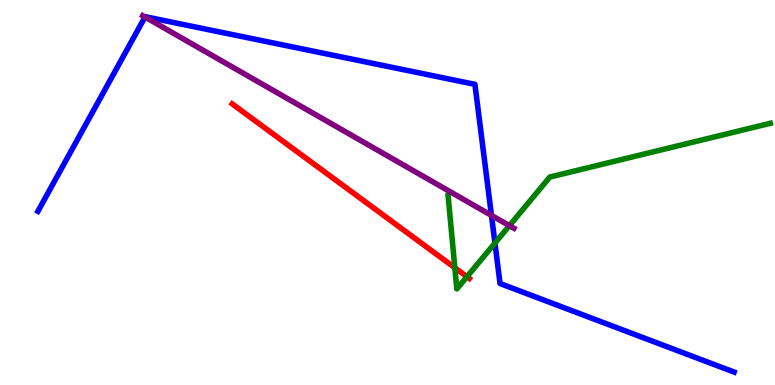[{'lines': ['blue', 'red'], 'intersections': []}, {'lines': ['green', 'red'], 'intersections': [{'x': 5.87, 'y': 3.04}, {'x': 6.03, 'y': 2.81}]}, {'lines': ['purple', 'red'], 'intersections': []}, {'lines': ['blue', 'green'], 'intersections': [{'x': 6.39, 'y': 3.69}]}, {'lines': ['blue', 'purple'], 'intersections': [{'x': 1.87, 'y': 9.56}, {'x': 6.34, 'y': 4.41}]}, {'lines': ['green', 'purple'], 'intersections': [{'x': 6.57, 'y': 4.14}]}]